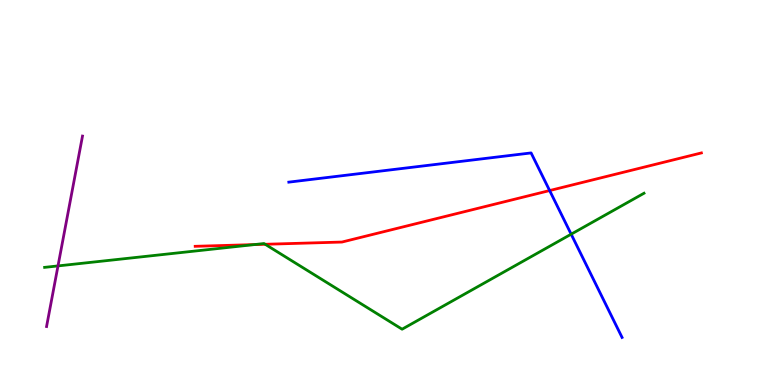[{'lines': ['blue', 'red'], 'intersections': [{'x': 7.09, 'y': 5.05}]}, {'lines': ['green', 'red'], 'intersections': [{'x': 3.28, 'y': 3.65}, {'x': 3.42, 'y': 3.66}]}, {'lines': ['purple', 'red'], 'intersections': []}, {'lines': ['blue', 'green'], 'intersections': [{'x': 7.37, 'y': 3.92}]}, {'lines': ['blue', 'purple'], 'intersections': []}, {'lines': ['green', 'purple'], 'intersections': [{'x': 0.748, 'y': 3.09}]}]